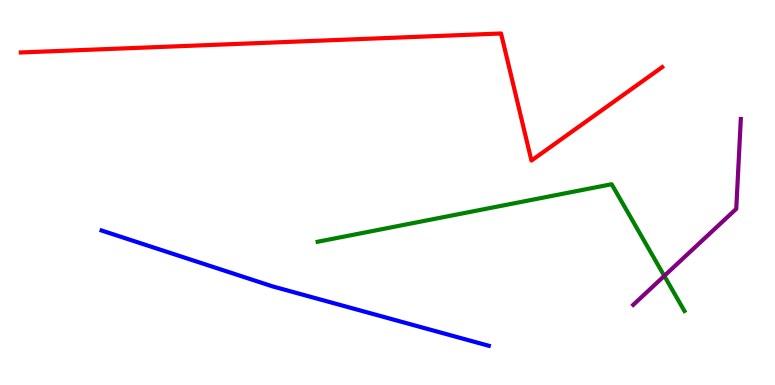[{'lines': ['blue', 'red'], 'intersections': []}, {'lines': ['green', 'red'], 'intersections': []}, {'lines': ['purple', 'red'], 'intersections': []}, {'lines': ['blue', 'green'], 'intersections': []}, {'lines': ['blue', 'purple'], 'intersections': []}, {'lines': ['green', 'purple'], 'intersections': [{'x': 8.57, 'y': 2.83}]}]